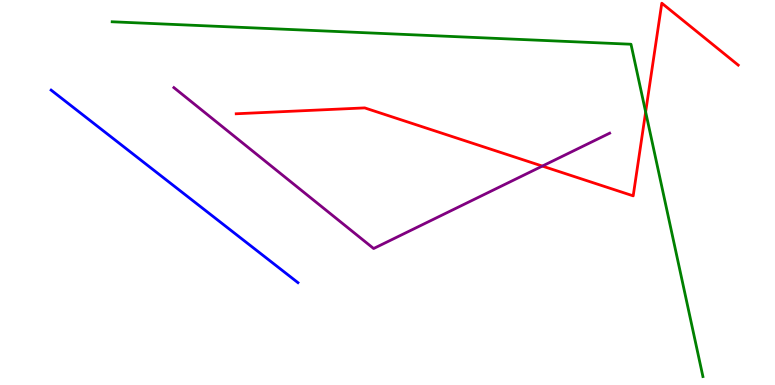[{'lines': ['blue', 'red'], 'intersections': []}, {'lines': ['green', 'red'], 'intersections': [{'x': 8.33, 'y': 7.09}]}, {'lines': ['purple', 'red'], 'intersections': [{'x': 7.0, 'y': 5.69}]}, {'lines': ['blue', 'green'], 'intersections': []}, {'lines': ['blue', 'purple'], 'intersections': []}, {'lines': ['green', 'purple'], 'intersections': []}]